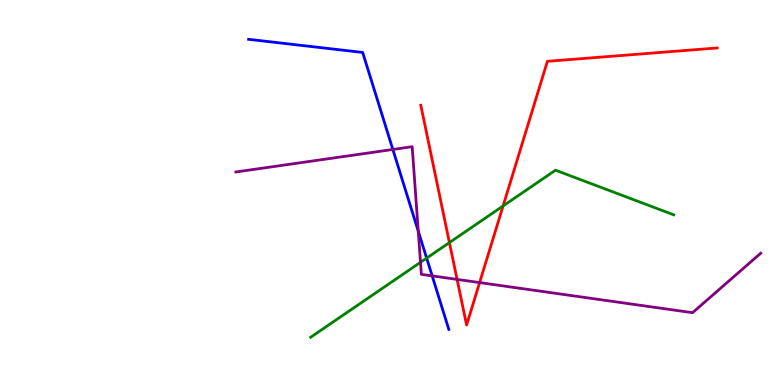[{'lines': ['blue', 'red'], 'intersections': []}, {'lines': ['green', 'red'], 'intersections': [{'x': 5.8, 'y': 3.7}, {'x': 6.49, 'y': 4.65}]}, {'lines': ['purple', 'red'], 'intersections': [{'x': 5.9, 'y': 2.74}, {'x': 6.19, 'y': 2.66}]}, {'lines': ['blue', 'green'], 'intersections': [{'x': 5.51, 'y': 3.3}]}, {'lines': ['blue', 'purple'], 'intersections': [{'x': 5.07, 'y': 6.12}, {'x': 5.4, 'y': 4.0}, {'x': 5.58, 'y': 2.83}]}, {'lines': ['green', 'purple'], 'intersections': [{'x': 5.43, 'y': 3.19}]}]